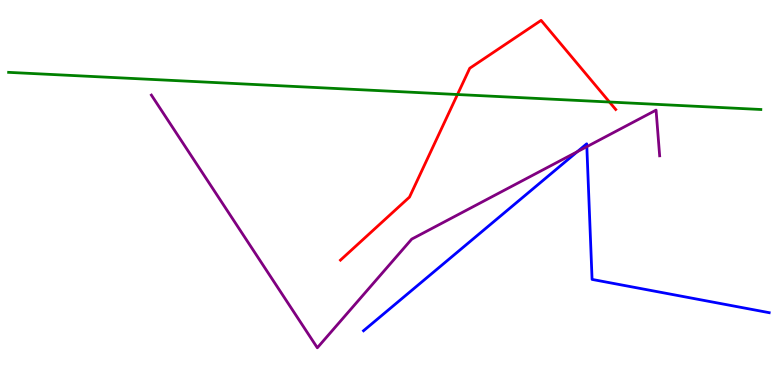[{'lines': ['blue', 'red'], 'intersections': []}, {'lines': ['green', 'red'], 'intersections': [{'x': 5.9, 'y': 7.55}, {'x': 7.86, 'y': 7.35}]}, {'lines': ['purple', 'red'], 'intersections': []}, {'lines': ['blue', 'green'], 'intersections': []}, {'lines': ['blue', 'purple'], 'intersections': [{'x': 7.45, 'y': 6.06}, {'x': 7.57, 'y': 6.19}]}, {'lines': ['green', 'purple'], 'intersections': []}]